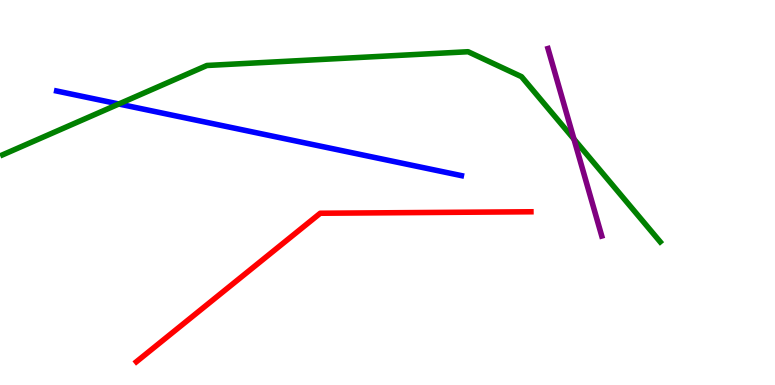[{'lines': ['blue', 'red'], 'intersections': []}, {'lines': ['green', 'red'], 'intersections': []}, {'lines': ['purple', 'red'], 'intersections': []}, {'lines': ['blue', 'green'], 'intersections': [{'x': 1.53, 'y': 7.3}]}, {'lines': ['blue', 'purple'], 'intersections': []}, {'lines': ['green', 'purple'], 'intersections': [{'x': 7.41, 'y': 6.39}]}]